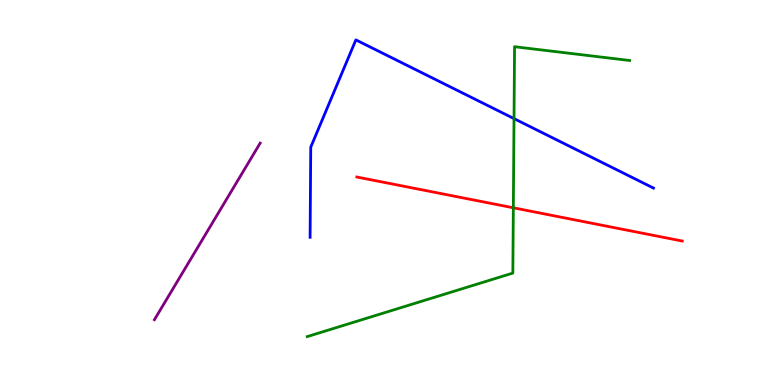[{'lines': ['blue', 'red'], 'intersections': []}, {'lines': ['green', 'red'], 'intersections': [{'x': 6.62, 'y': 4.6}]}, {'lines': ['purple', 'red'], 'intersections': []}, {'lines': ['blue', 'green'], 'intersections': [{'x': 6.63, 'y': 6.92}]}, {'lines': ['blue', 'purple'], 'intersections': []}, {'lines': ['green', 'purple'], 'intersections': []}]